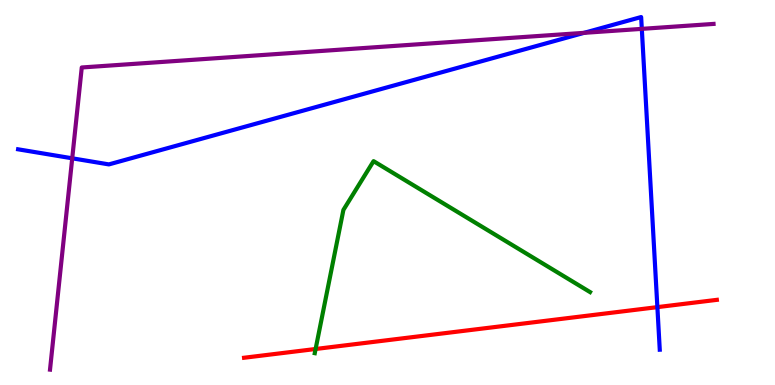[{'lines': ['blue', 'red'], 'intersections': [{'x': 8.48, 'y': 2.02}]}, {'lines': ['green', 'red'], 'intersections': [{'x': 4.07, 'y': 0.935}]}, {'lines': ['purple', 'red'], 'intersections': []}, {'lines': ['blue', 'green'], 'intersections': []}, {'lines': ['blue', 'purple'], 'intersections': [{'x': 0.932, 'y': 5.89}, {'x': 7.54, 'y': 9.15}, {'x': 8.28, 'y': 9.25}]}, {'lines': ['green', 'purple'], 'intersections': []}]